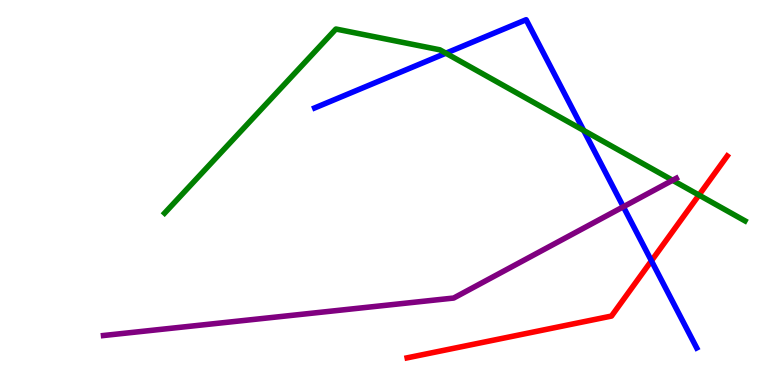[{'lines': ['blue', 'red'], 'intersections': [{'x': 8.41, 'y': 3.23}]}, {'lines': ['green', 'red'], 'intersections': [{'x': 9.02, 'y': 4.93}]}, {'lines': ['purple', 'red'], 'intersections': []}, {'lines': ['blue', 'green'], 'intersections': [{'x': 5.75, 'y': 8.62}, {'x': 7.53, 'y': 6.61}]}, {'lines': ['blue', 'purple'], 'intersections': [{'x': 8.04, 'y': 4.63}]}, {'lines': ['green', 'purple'], 'intersections': [{'x': 8.68, 'y': 5.32}]}]